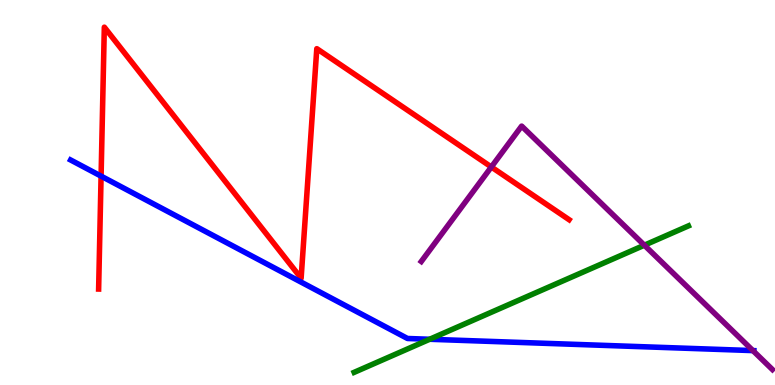[{'lines': ['blue', 'red'], 'intersections': [{'x': 1.3, 'y': 5.43}]}, {'lines': ['green', 'red'], 'intersections': []}, {'lines': ['purple', 'red'], 'intersections': [{'x': 6.34, 'y': 5.66}]}, {'lines': ['blue', 'green'], 'intersections': [{'x': 5.54, 'y': 1.19}]}, {'lines': ['blue', 'purple'], 'intersections': [{'x': 9.72, 'y': 0.894}]}, {'lines': ['green', 'purple'], 'intersections': [{'x': 8.31, 'y': 3.63}]}]